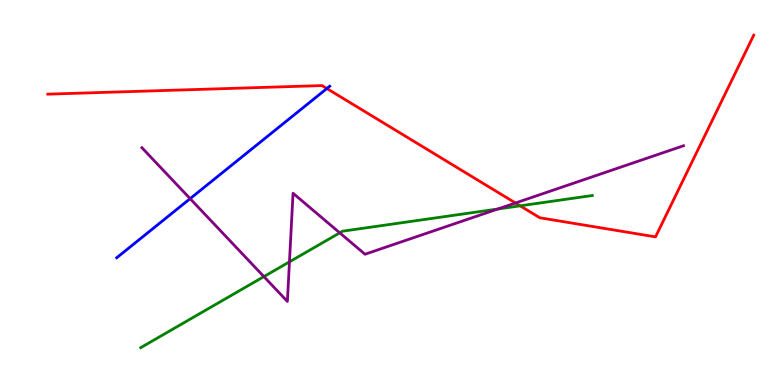[{'lines': ['blue', 'red'], 'intersections': [{'x': 4.22, 'y': 7.7}]}, {'lines': ['green', 'red'], 'intersections': [{'x': 6.71, 'y': 4.65}]}, {'lines': ['purple', 'red'], 'intersections': [{'x': 6.65, 'y': 4.73}]}, {'lines': ['blue', 'green'], 'intersections': []}, {'lines': ['blue', 'purple'], 'intersections': [{'x': 2.45, 'y': 4.84}]}, {'lines': ['green', 'purple'], 'intersections': [{'x': 3.41, 'y': 2.82}, {'x': 3.73, 'y': 3.2}, {'x': 4.38, 'y': 3.95}, {'x': 6.42, 'y': 4.57}]}]